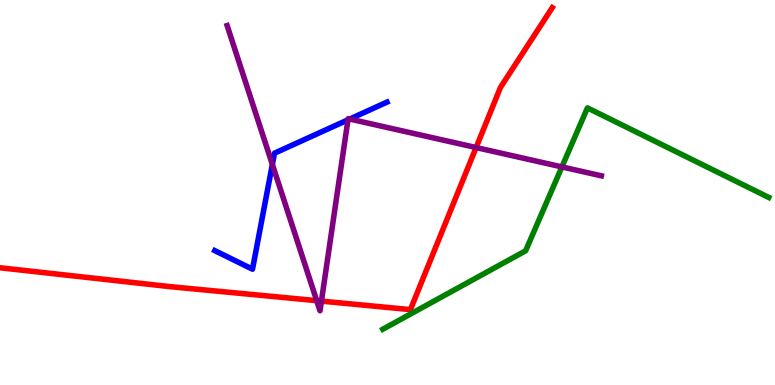[{'lines': ['blue', 'red'], 'intersections': []}, {'lines': ['green', 'red'], 'intersections': []}, {'lines': ['purple', 'red'], 'intersections': [{'x': 4.09, 'y': 2.19}, {'x': 4.15, 'y': 2.18}, {'x': 6.14, 'y': 6.17}]}, {'lines': ['blue', 'green'], 'intersections': []}, {'lines': ['blue', 'purple'], 'intersections': [{'x': 3.51, 'y': 5.73}, {'x': 4.49, 'y': 6.89}, {'x': 4.51, 'y': 6.91}]}, {'lines': ['green', 'purple'], 'intersections': [{'x': 7.25, 'y': 5.66}]}]